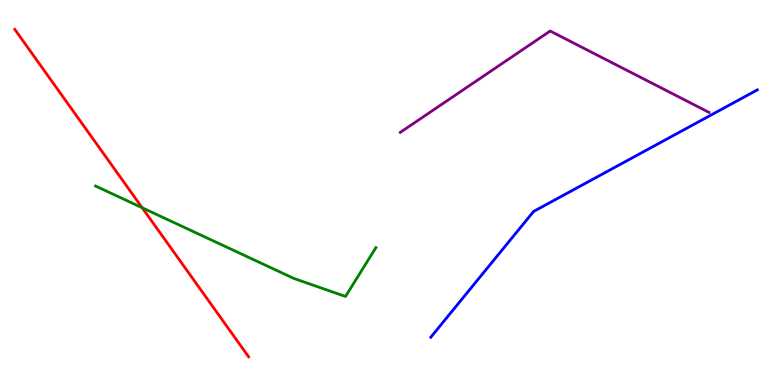[{'lines': ['blue', 'red'], 'intersections': []}, {'lines': ['green', 'red'], 'intersections': [{'x': 1.83, 'y': 4.6}]}, {'lines': ['purple', 'red'], 'intersections': []}, {'lines': ['blue', 'green'], 'intersections': []}, {'lines': ['blue', 'purple'], 'intersections': []}, {'lines': ['green', 'purple'], 'intersections': []}]